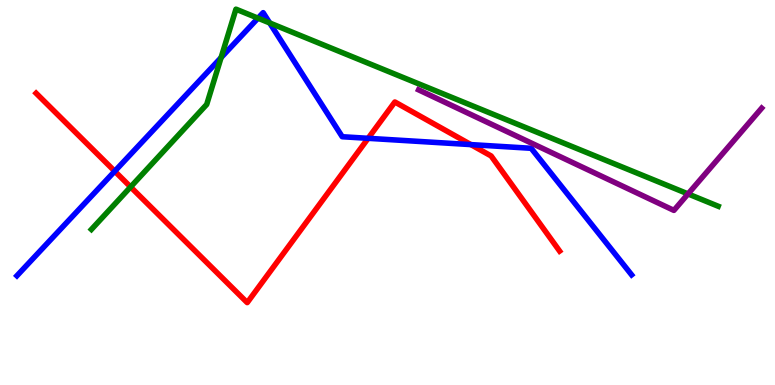[{'lines': ['blue', 'red'], 'intersections': [{'x': 1.48, 'y': 5.55}, {'x': 4.75, 'y': 6.41}, {'x': 6.08, 'y': 6.24}]}, {'lines': ['green', 'red'], 'intersections': [{'x': 1.69, 'y': 5.14}]}, {'lines': ['purple', 'red'], 'intersections': []}, {'lines': ['blue', 'green'], 'intersections': [{'x': 2.85, 'y': 8.5}, {'x': 3.33, 'y': 9.53}, {'x': 3.48, 'y': 9.4}]}, {'lines': ['blue', 'purple'], 'intersections': []}, {'lines': ['green', 'purple'], 'intersections': [{'x': 8.88, 'y': 4.96}]}]